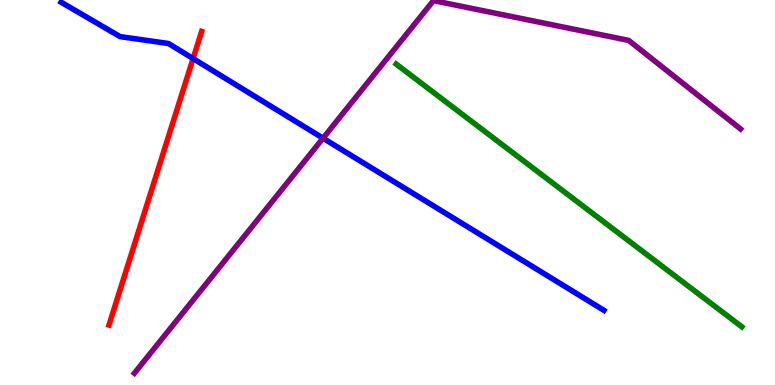[{'lines': ['blue', 'red'], 'intersections': [{'x': 2.49, 'y': 8.48}]}, {'lines': ['green', 'red'], 'intersections': []}, {'lines': ['purple', 'red'], 'intersections': []}, {'lines': ['blue', 'green'], 'intersections': []}, {'lines': ['blue', 'purple'], 'intersections': [{'x': 4.17, 'y': 6.41}]}, {'lines': ['green', 'purple'], 'intersections': []}]